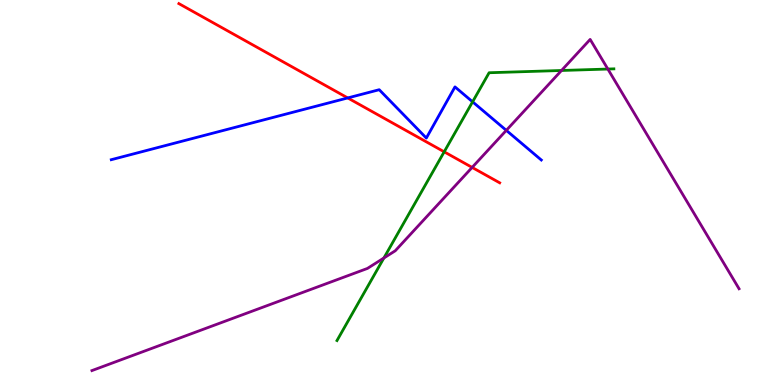[{'lines': ['blue', 'red'], 'intersections': [{'x': 4.49, 'y': 7.46}]}, {'lines': ['green', 'red'], 'intersections': [{'x': 5.73, 'y': 6.06}]}, {'lines': ['purple', 'red'], 'intersections': [{'x': 6.09, 'y': 5.65}]}, {'lines': ['blue', 'green'], 'intersections': [{'x': 6.1, 'y': 7.36}]}, {'lines': ['blue', 'purple'], 'intersections': [{'x': 6.53, 'y': 6.61}]}, {'lines': ['green', 'purple'], 'intersections': [{'x': 4.95, 'y': 3.3}, {'x': 7.25, 'y': 8.17}, {'x': 7.84, 'y': 8.21}]}]